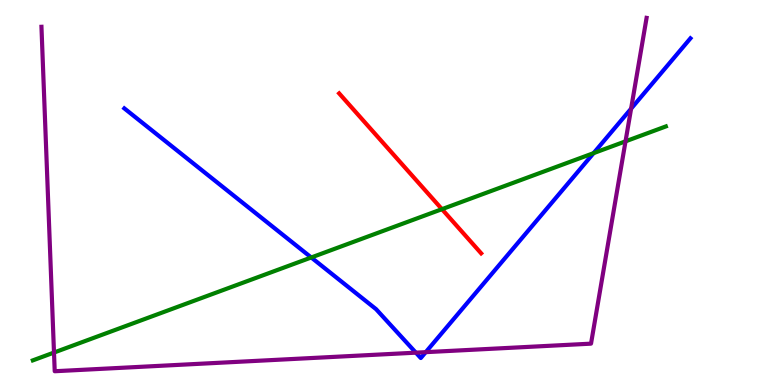[{'lines': ['blue', 'red'], 'intersections': []}, {'lines': ['green', 'red'], 'intersections': [{'x': 5.7, 'y': 4.57}]}, {'lines': ['purple', 'red'], 'intersections': []}, {'lines': ['blue', 'green'], 'intersections': [{'x': 4.02, 'y': 3.31}, {'x': 7.66, 'y': 6.02}]}, {'lines': ['blue', 'purple'], 'intersections': [{'x': 5.37, 'y': 0.84}, {'x': 5.49, 'y': 0.853}, {'x': 8.14, 'y': 7.18}]}, {'lines': ['green', 'purple'], 'intersections': [{'x': 0.697, 'y': 0.843}, {'x': 8.07, 'y': 6.33}]}]